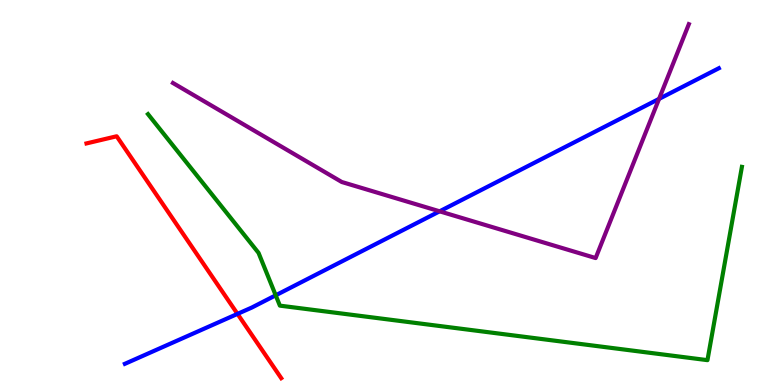[{'lines': ['blue', 'red'], 'intersections': [{'x': 3.06, 'y': 1.85}]}, {'lines': ['green', 'red'], 'intersections': []}, {'lines': ['purple', 'red'], 'intersections': []}, {'lines': ['blue', 'green'], 'intersections': [{'x': 3.56, 'y': 2.33}]}, {'lines': ['blue', 'purple'], 'intersections': [{'x': 5.67, 'y': 4.51}, {'x': 8.5, 'y': 7.43}]}, {'lines': ['green', 'purple'], 'intersections': []}]